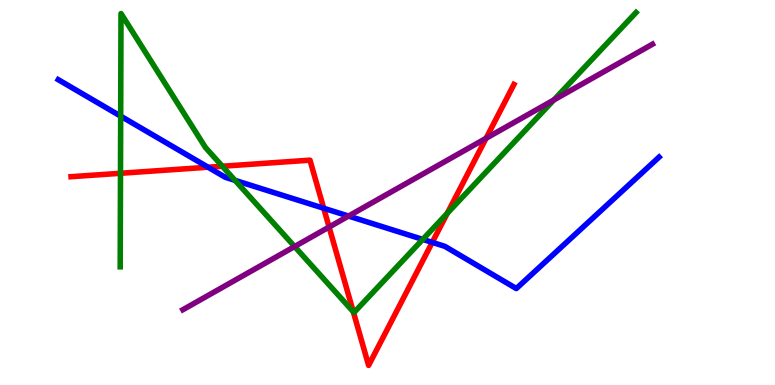[{'lines': ['blue', 'red'], 'intersections': [{'x': 2.68, 'y': 5.66}, {'x': 4.18, 'y': 4.59}, {'x': 5.58, 'y': 3.7}]}, {'lines': ['green', 'red'], 'intersections': [{'x': 1.55, 'y': 5.5}, {'x': 2.87, 'y': 5.68}, {'x': 4.56, 'y': 1.9}, {'x': 5.77, 'y': 4.46}]}, {'lines': ['purple', 'red'], 'intersections': [{'x': 4.25, 'y': 4.1}, {'x': 6.27, 'y': 6.41}]}, {'lines': ['blue', 'green'], 'intersections': [{'x': 1.56, 'y': 6.98}, {'x': 3.03, 'y': 5.32}, {'x': 5.45, 'y': 3.78}]}, {'lines': ['blue', 'purple'], 'intersections': [{'x': 4.5, 'y': 4.39}]}, {'lines': ['green', 'purple'], 'intersections': [{'x': 3.8, 'y': 3.6}, {'x': 7.15, 'y': 7.4}]}]